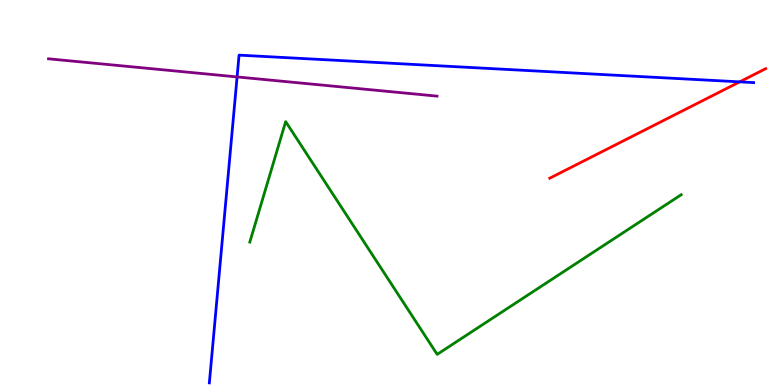[{'lines': ['blue', 'red'], 'intersections': [{'x': 9.54, 'y': 7.87}]}, {'lines': ['green', 'red'], 'intersections': []}, {'lines': ['purple', 'red'], 'intersections': []}, {'lines': ['blue', 'green'], 'intersections': []}, {'lines': ['blue', 'purple'], 'intersections': [{'x': 3.06, 'y': 8.0}]}, {'lines': ['green', 'purple'], 'intersections': []}]